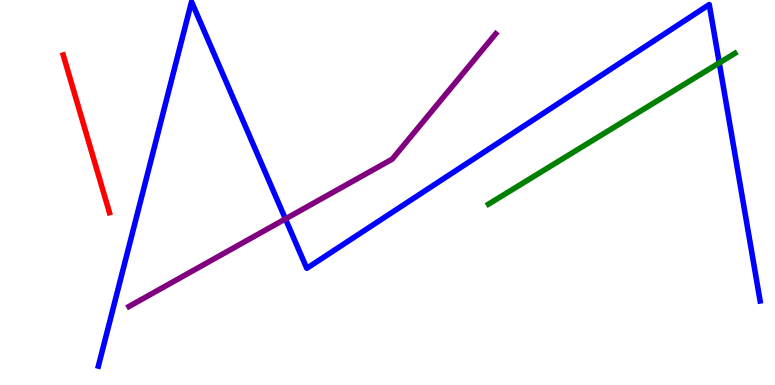[{'lines': ['blue', 'red'], 'intersections': []}, {'lines': ['green', 'red'], 'intersections': []}, {'lines': ['purple', 'red'], 'intersections': []}, {'lines': ['blue', 'green'], 'intersections': [{'x': 9.28, 'y': 8.37}]}, {'lines': ['blue', 'purple'], 'intersections': [{'x': 3.68, 'y': 4.31}]}, {'lines': ['green', 'purple'], 'intersections': []}]